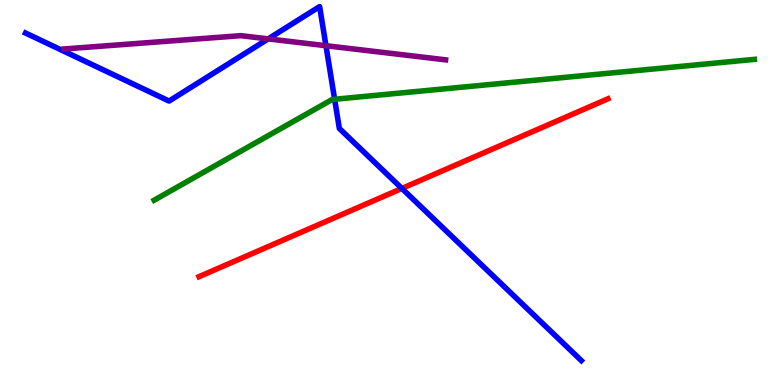[{'lines': ['blue', 'red'], 'intersections': [{'x': 5.19, 'y': 5.11}]}, {'lines': ['green', 'red'], 'intersections': []}, {'lines': ['purple', 'red'], 'intersections': []}, {'lines': ['blue', 'green'], 'intersections': [{'x': 4.32, 'y': 7.42}]}, {'lines': ['blue', 'purple'], 'intersections': [{'x': 3.46, 'y': 8.99}, {'x': 4.21, 'y': 8.81}]}, {'lines': ['green', 'purple'], 'intersections': []}]